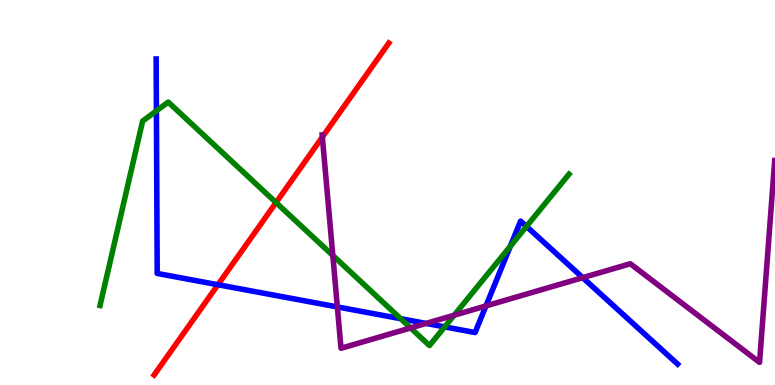[{'lines': ['blue', 'red'], 'intersections': [{'x': 2.81, 'y': 2.6}]}, {'lines': ['green', 'red'], 'intersections': [{'x': 3.56, 'y': 4.74}]}, {'lines': ['purple', 'red'], 'intersections': [{'x': 4.16, 'y': 6.44}]}, {'lines': ['blue', 'green'], 'intersections': [{'x': 2.02, 'y': 7.12}, {'x': 5.17, 'y': 1.72}, {'x': 5.74, 'y': 1.51}, {'x': 6.58, 'y': 3.6}, {'x': 6.79, 'y': 4.12}]}, {'lines': ['blue', 'purple'], 'intersections': [{'x': 4.35, 'y': 2.03}, {'x': 5.5, 'y': 1.6}, {'x': 6.27, 'y': 2.05}, {'x': 7.52, 'y': 2.79}]}, {'lines': ['green', 'purple'], 'intersections': [{'x': 4.29, 'y': 3.36}, {'x': 5.3, 'y': 1.48}, {'x': 5.86, 'y': 1.81}]}]